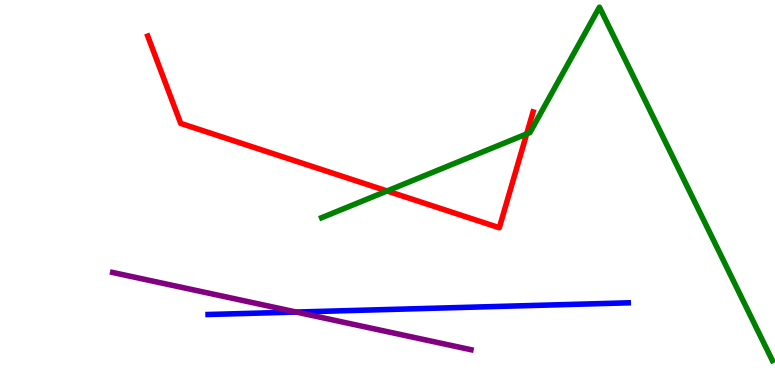[{'lines': ['blue', 'red'], 'intersections': []}, {'lines': ['green', 'red'], 'intersections': [{'x': 4.99, 'y': 5.04}, {'x': 6.8, 'y': 6.52}]}, {'lines': ['purple', 'red'], 'intersections': []}, {'lines': ['blue', 'green'], 'intersections': []}, {'lines': ['blue', 'purple'], 'intersections': [{'x': 3.82, 'y': 1.89}]}, {'lines': ['green', 'purple'], 'intersections': []}]